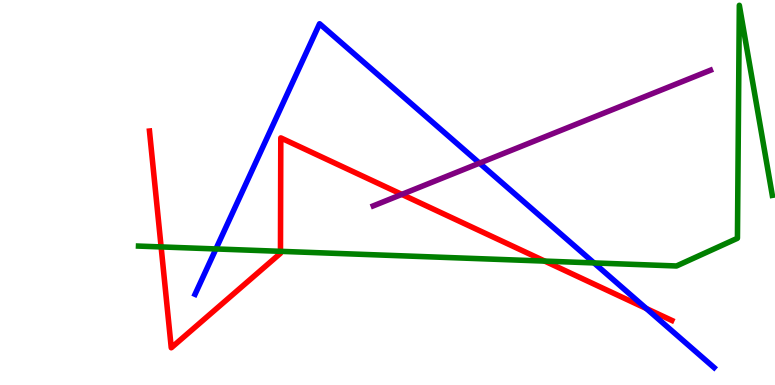[{'lines': ['blue', 'red'], 'intersections': [{'x': 8.34, 'y': 1.99}]}, {'lines': ['green', 'red'], 'intersections': [{'x': 2.08, 'y': 3.59}, {'x': 3.62, 'y': 3.47}, {'x': 7.03, 'y': 3.22}]}, {'lines': ['purple', 'red'], 'intersections': [{'x': 5.18, 'y': 4.95}]}, {'lines': ['blue', 'green'], 'intersections': [{'x': 2.79, 'y': 3.53}, {'x': 7.66, 'y': 3.17}]}, {'lines': ['blue', 'purple'], 'intersections': [{'x': 6.19, 'y': 5.76}]}, {'lines': ['green', 'purple'], 'intersections': []}]